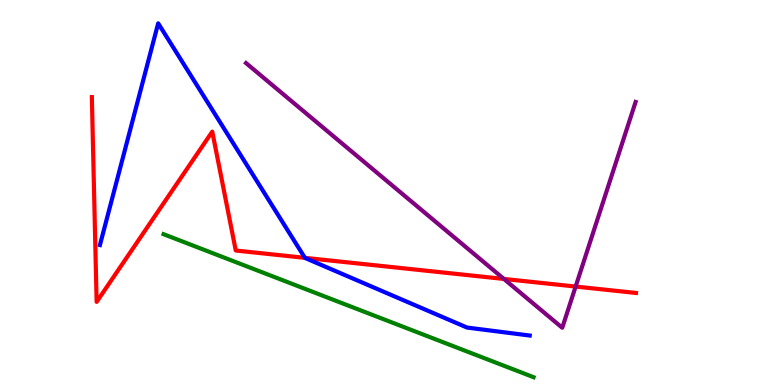[{'lines': ['blue', 'red'], 'intersections': [{'x': 3.93, 'y': 3.3}]}, {'lines': ['green', 'red'], 'intersections': []}, {'lines': ['purple', 'red'], 'intersections': [{'x': 6.5, 'y': 2.75}, {'x': 7.43, 'y': 2.56}]}, {'lines': ['blue', 'green'], 'intersections': []}, {'lines': ['blue', 'purple'], 'intersections': []}, {'lines': ['green', 'purple'], 'intersections': []}]